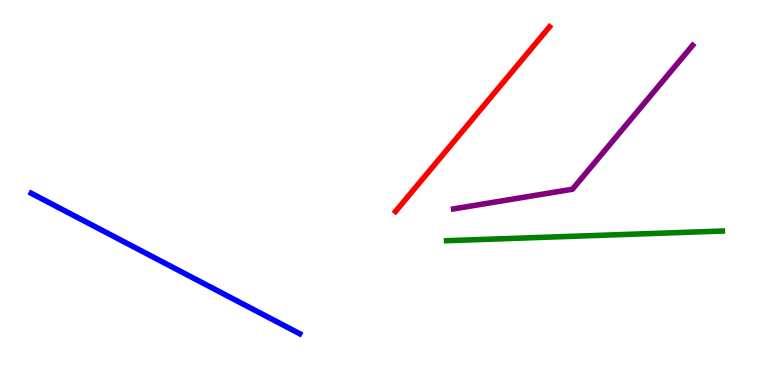[{'lines': ['blue', 'red'], 'intersections': []}, {'lines': ['green', 'red'], 'intersections': []}, {'lines': ['purple', 'red'], 'intersections': []}, {'lines': ['blue', 'green'], 'intersections': []}, {'lines': ['blue', 'purple'], 'intersections': []}, {'lines': ['green', 'purple'], 'intersections': []}]